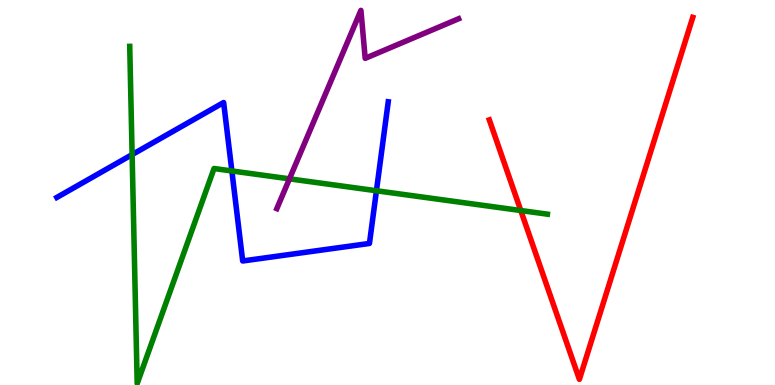[{'lines': ['blue', 'red'], 'intersections': []}, {'lines': ['green', 'red'], 'intersections': [{'x': 6.72, 'y': 4.53}]}, {'lines': ['purple', 'red'], 'intersections': []}, {'lines': ['blue', 'green'], 'intersections': [{'x': 1.7, 'y': 5.98}, {'x': 2.99, 'y': 5.56}, {'x': 4.86, 'y': 5.05}]}, {'lines': ['blue', 'purple'], 'intersections': []}, {'lines': ['green', 'purple'], 'intersections': [{'x': 3.73, 'y': 5.35}]}]